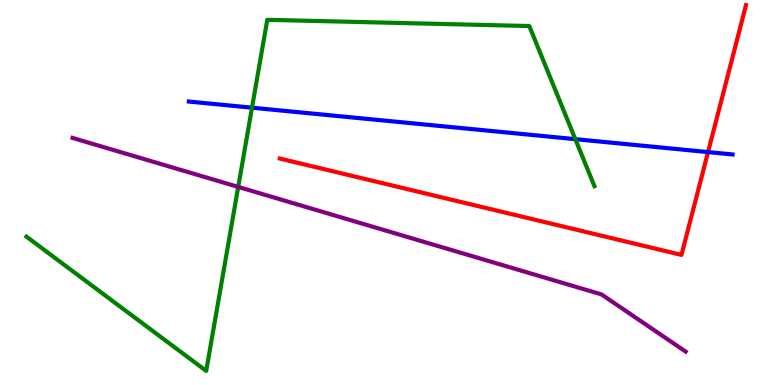[{'lines': ['blue', 'red'], 'intersections': [{'x': 9.14, 'y': 6.05}]}, {'lines': ['green', 'red'], 'intersections': []}, {'lines': ['purple', 'red'], 'intersections': []}, {'lines': ['blue', 'green'], 'intersections': [{'x': 3.25, 'y': 7.2}, {'x': 7.42, 'y': 6.39}]}, {'lines': ['blue', 'purple'], 'intersections': []}, {'lines': ['green', 'purple'], 'intersections': [{'x': 3.07, 'y': 5.14}]}]